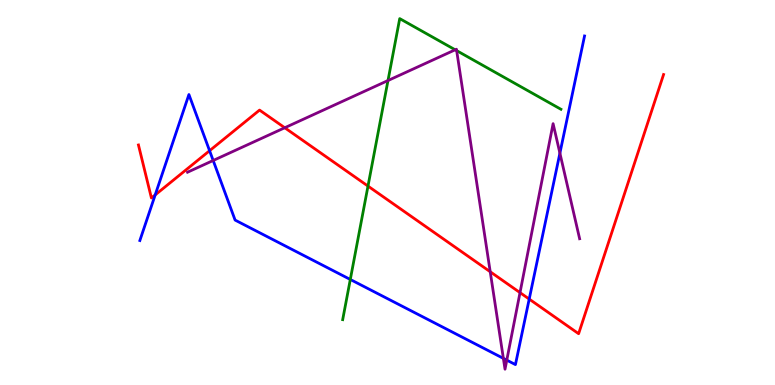[{'lines': ['blue', 'red'], 'intersections': [{'x': 2.0, 'y': 4.94}, {'x': 2.7, 'y': 6.09}, {'x': 6.83, 'y': 2.23}]}, {'lines': ['green', 'red'], 'intersections': [{'x': 4.75, 'y': 5.17}]}, {'lines': ['purple', 'red'], 'intersections': [{'x': 3.67, 'y': 6.68}, {'x': 6.33, 'y': 2.94}, {'x': 6.71, 'y': 2.4}]}, {'lines': ['blue', 'green'], 'intersections': [{'x': 4.52, 'y': 2.74}]}, {'lines': ['blue', 'purple'], 'intersections': [{'x': 2.75, 'y': 5.83}, {'x': 6.5, 'y': 0.692}, {'x': 6.54, 'y': 0.646}, {'x': 7.22, 'y': 6.02}]}, {'lines': ['green', 'purple'], 'intersections': [{'x': 5.01, 'y': 7.91}, {'x': 5.87, 'y': 8.71}, {'x': 5.89, 'y': 8.68}]}]